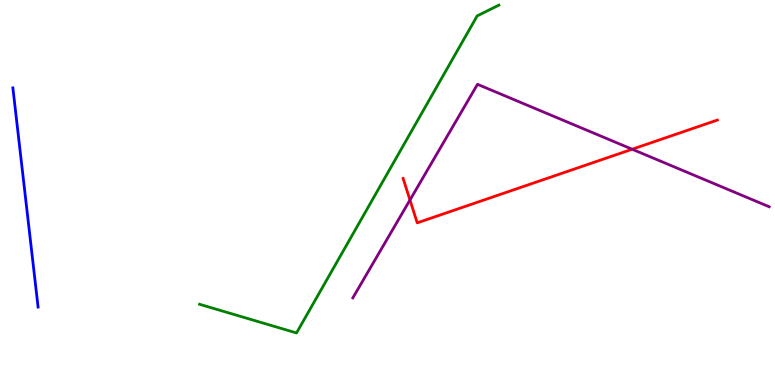[{'lines': ['blue', 'red'], 'intersections': []}, {'lines': ['green', 'red'], 'intersections': []}, {'lines': ['purple', 'red'], 'intersections': [{'x': 5.29, 'y': 4.81}, {'x': 8.16, 'y': 6.12}]}, {'lines': ['blue', 'green'], 'intersections': []}, {'lines': ['blue', 'purple'], 'intersections': []}, {'lines': ['green', 'purple'], 'intersections': []}]